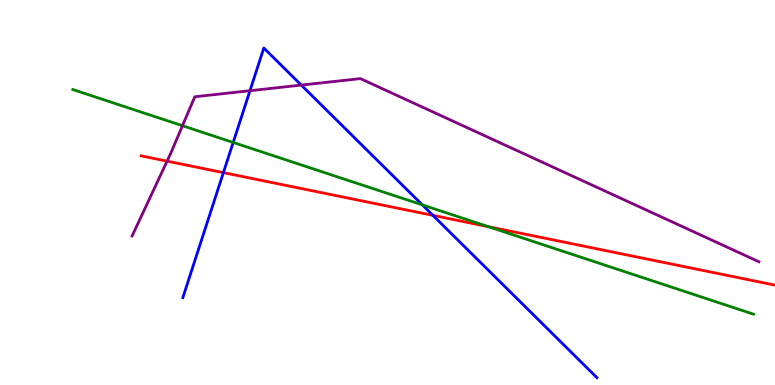[{'lines': ['blue', 'red'], 'intersections': [{'x': 2.88, 'y': 5.52}, {'x': 5.59, 'y': 4.41}]}, {'lines': ['green', 'red'], 'intersections': [{'x': 6.3, 'y': 4.11}]}, {'lines': ['purple', 'red'], 'intersections': [{'x': 2.16, 'y': 5.81}]}, {'lines': ['blue', 'green'], 'intersections': [{'x': 3.01, 'y': 6.3}, {'x': 5.45, 'y': 4.68}]}, {'lines': ['blue', 'purple'], 'intersections': [{'x': 3.23, 'y': 7.64}, {'x': 3.89, 'y': 7.79}]}, {'lines': ['green', 'purple'], 'intersections': [{'x': 2.35, 'y': 6.73}]}]